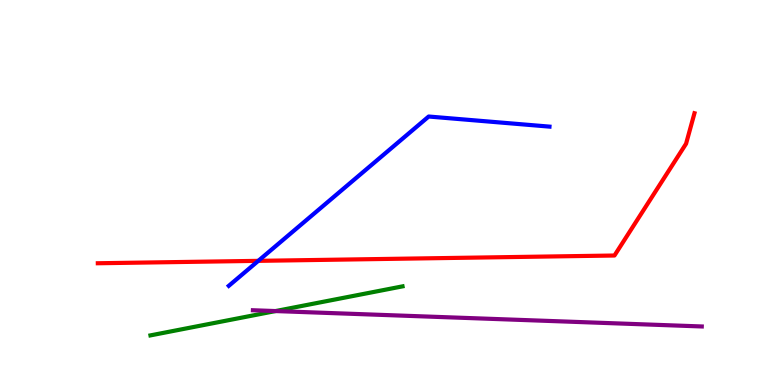[{'lines': ['blue', 'red'], 'intersections': [{'x': 3.33, 'y': 3.22}]}, {'lines': ['green', 'red'], 'intersections': []}, {'lines': ['purple', 'red'], 'intersections': []}, {'lines': ['blue', 'green'], 'intersections': []}, {'lines': ['blue', 'purple'], 'intersections': []}, {'lines': ['green', 'purple'], 'intersections': [{'x': 3.56, 'y': 1.92}]}]